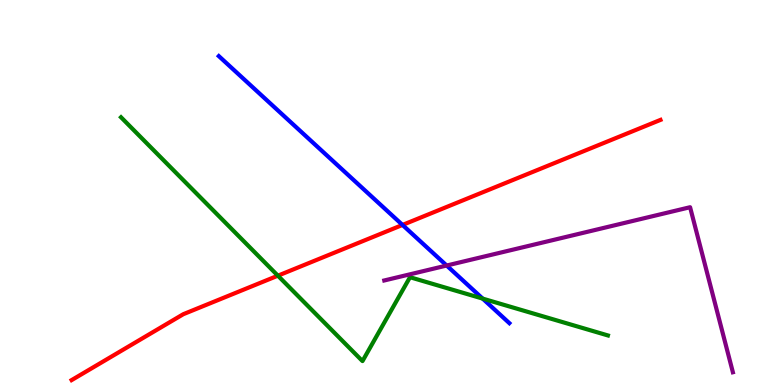[{'lines': ['blue', 'red'], 'intersections': [{'x': 5.19, 'y': 4.16}]}, {'lines': ['green', 'red'], 'intersections': [{'x': 3.59, 'y': 2.84}]}, {'lines': ['purple', 'red'], 'intersections': []}, {'lines': ['blue', 'green'], 'intersections': [{'x': 6.23, 'y': 2.24}]}, {'lines': ['blue', 'purple'], 'intersections': [{'x': 5.76, 'y': 3.1}]}, {'lines': ['green', 'purple'], 'intersections': []}]